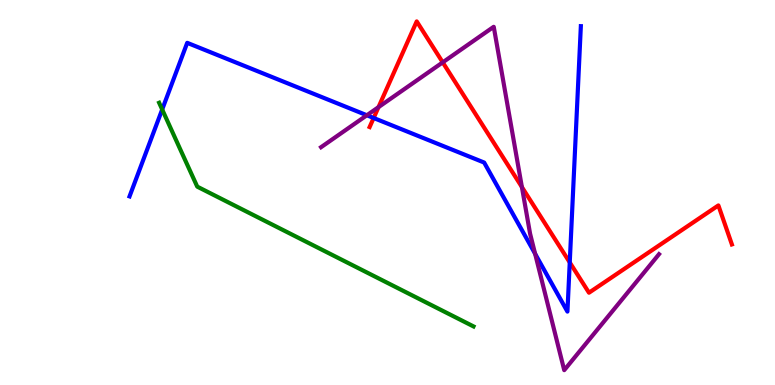[{'lines': ['blue', 'red'], 'intersections': [{'x': 4.82, 'y': 6.94}, {'x': 7.35, 'y': 3.18}]}, {'lines': ['green', 'red'], 'intersections': []}, {'lines': ['purple', 'red'], 'intersections': [{'x': 4.88, 'y': 7.22}, {'x': 5.71, 'y': 8.38}, {'x': 6.73, 'y': 5.14}]}, {'lines': ['blue', 'green'], 'intersections': [{'x': 2.09, 'y': 7.16}]}, {'lines': ['blue', 'purple'], 'intersections': [{'x': 4.73, 'y': 7.01}, {'x': 6.9, 'y': 3.41}]}, {'lines': ['green', 'purple'], 'intersections': []}]